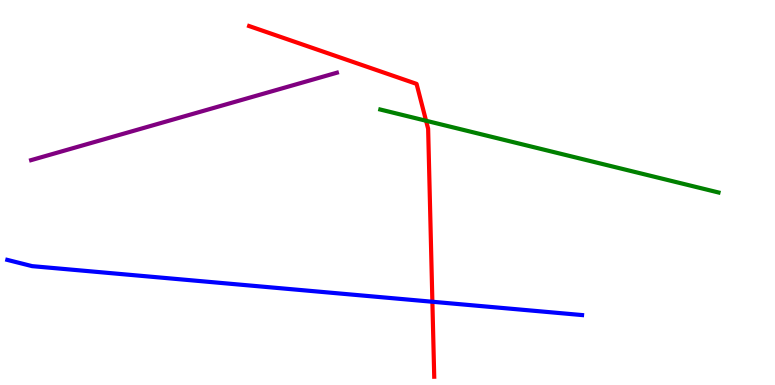[{'lines': ['blue', 'red'], 'intersections': [{'x': 5.58, 'y': 2.16}]}, {'lines': ['green', 'red'], 'intersections': [{'x': 5.5, 'y': 6.86}]}, {'lines': ['purple', 'red'], 'intersections': []}, {'lines': ['blue', 'green'], 'intersections': []}, {'lines': ['blue', 'purple'], 'intersections': []}, {'lines': ['green', 'purple'], 'intersections': []}]